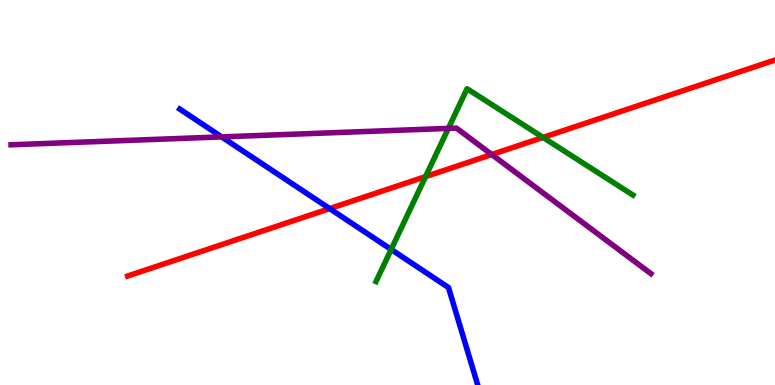[{'lines': ['blue', 'red'], 'intersections': [{'x': 4.25, 'y': 4.58}]}, {'lines': ['green', 'red'], 'intersections': [{'x': 5.49, 'y': 5.41}, {'x': 7.01, 'y': 6.43}]}, {'lines': ['purple', 'red'], 'intersections': [{'x': 6.35, 'y': 5.99}]}, {'lines': ['blue', 'green'], 'intersections': [{'x': 5.05, 'y': 3.52}]}, {'lines': ['blue', 'purple'], 'intersections': [{'x': 2.86, 'y': 6.44}]}, {'lines': ['green', 'purple'], 'intersections': [{'x': 5.79, 'y': 6.67}]}]